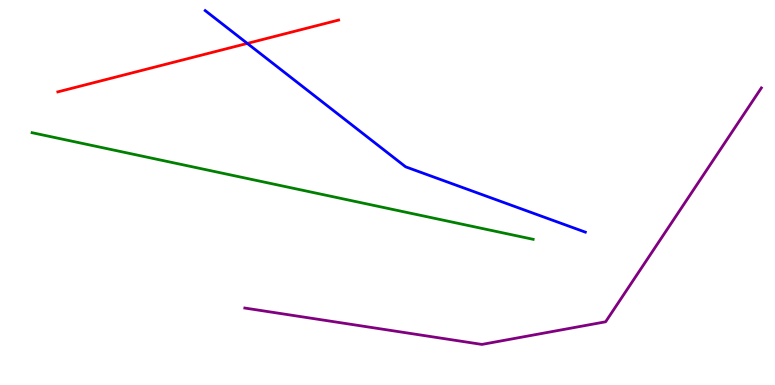[{'lines': ['blue', 'red'], 'intersections': [{'x': 3.19, 'y': 8.87}]}, {'lines': ['green', 'red'], 'intersections': []}, {'lines': ['purple', 'red'], 'intersections': []}, {'lines': ['blue', 'green'], 'intersections': []}, {'lines': ['blue', 'purple'], 'intersections': []}, {'lines': ['green', 'purple'], 'intersections': []}]